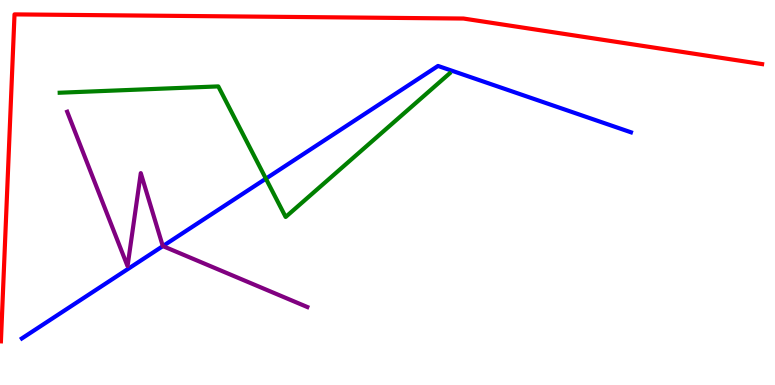[{'lines': ['blue', 'red'], 'intersections': []}, {'lines': ['green', 'red'], 'intersections': []}, {'lines': ['purple', 'red'], 'intersections': []}, {'lines': ['blue', 'green'], 'intersections': [{'x': 3.43, 'y': 5.36}]}, {'lines': ['blue', 'purple'], 'intersections': [{'x': 2.1, 'y': 3.61}]}, {'lines': ['green', 'purple'], 'intersections': []}]